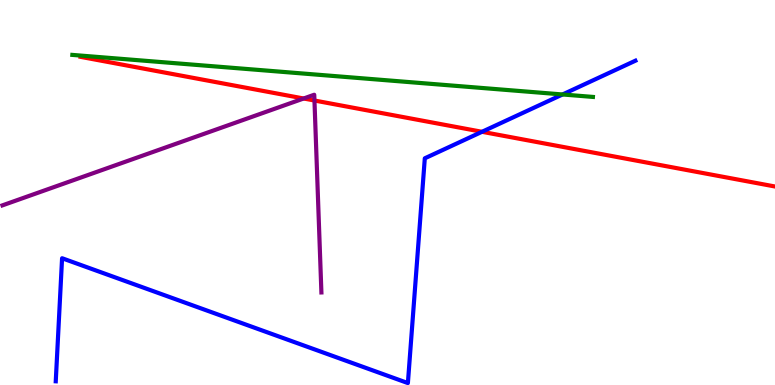[{'lines': ['blue', 'red'], 'intersections': [{'x': 6.22, 'y': 6.58}]}, {'lines': ['green', 'red'], 'intersections': []}, {'lines': ['purple', 'red'], 'intersections': [{'x': 3.92, 'y': 7.44}, {'x': 4.06, 'y': 7.39}]}, {'lines': ['blue', 'green'], 'intersections': [{'x': 7.26, 'y': 7.55}]}, {'lines': ['blue', 'purple'], 'intersections': []}, {'lines': ['green', 'purple'], 'intersections': []}]